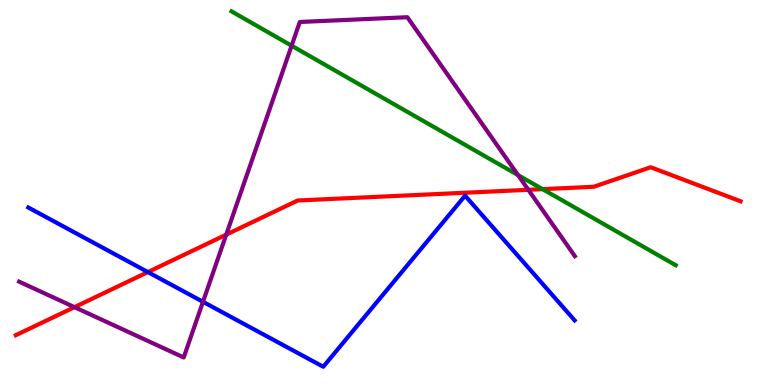[{'lines': ['blue', 'red'], 'intersections': [{'x': 1.91, 'y': 2.93}]}, {'lines': ['green', 'red'], 'intersections': [{'x': 7.0, 'y': 5.09}]}, {'lines': ['purple', 'red'], 'intersections': [{'x': 0.961, 'y': 2.02}, {'x': 2.92, 'y': 3.91}, {'x': 6.82, 'y': 5.07}]}, {'lines': ['blue', 'green'], 'intersections': []}, {'lines': ['blue', 'purple'], 'intersections': [{'x': 2.62, 'y': 2.16}]}, {'lines': ['green', 'purple'], 'intersections': [{'x': 3.76, 'y': 8.81}, {'x': 6.68, 'y': 5.45}]}]